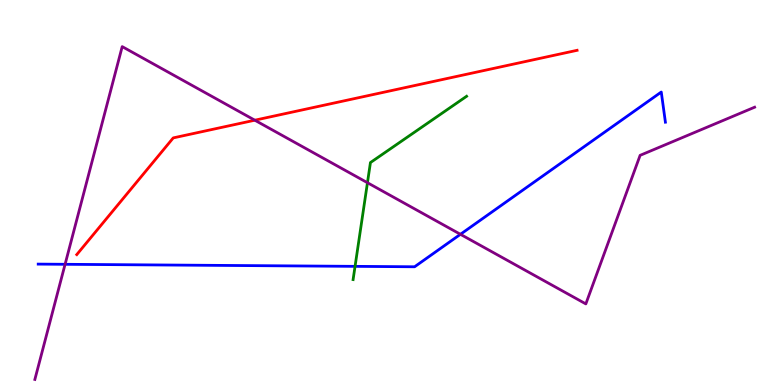[{'lines': ['blue', 'red'], 'intersections': []}, {'lines': ['green', 'red'], 'intersections': []}, {'lines': ['purple', 'red'], 'intersections': [{'x': 3.29, 'y': 6.88}]}, {'lines': ['blue', 'green'], 'intersections': [{'x': 4.58, 'y': 3.08}]}, {'lines': ['blue', 'purple'], 'intersections': [{'x': 0.84, 'y': 3.14}, {'x': 5.94, 'y': 3.91}]}, {'lines': ['green', 'purple'], 'intersections': [{'x': 4.74, 'y': 5.25}]}]